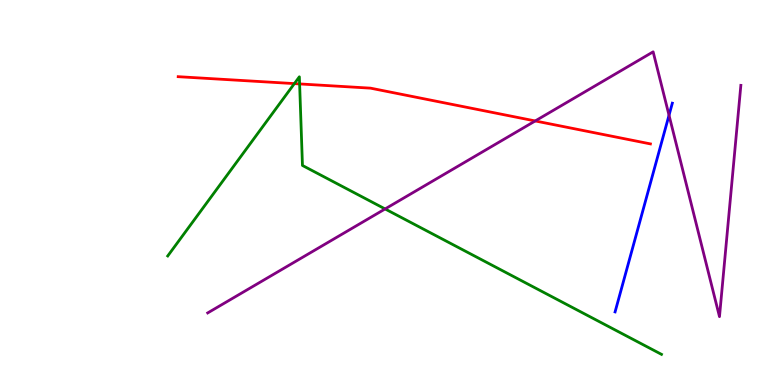[{'lines': ['blue', 'red'], 'intersections': []}, {'lines': ['green', 'red'], 'intersections': [{'x': 3.8, 'y': 7.83}, {'x': 3.87, 'y': 7.82}]}, {'lines': ['purple', 'red'], 'intersections': [{'x': 6.91, 'y': 6.86}]}, {'lines': ['blue', 'green'], 'intersections': []}, {'lines': ['blue', 'purple'], 'intersections': [{'x': 8.63, 'y': 7.01}]}, {'lines': ['green', 'purple'], 'intersections': [{'x': 4.97, 'y': 4.57}]}]